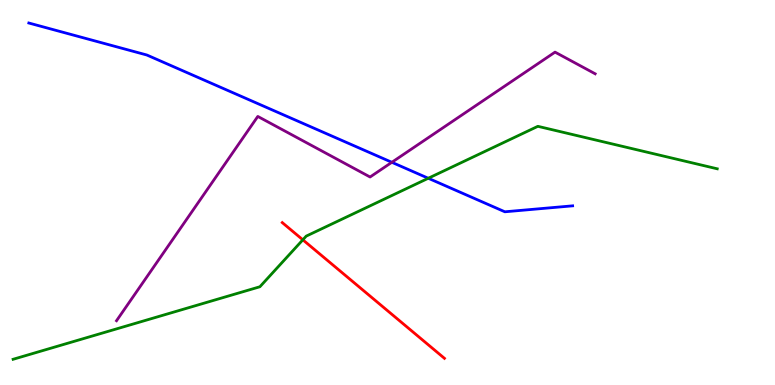[{'lines': ['blue', 'red'], 'intersections': []}, {'lines': ['green', 'red'], 'intersections': [{'x': 3.91, 'y': 3.77}]}, {'lines': ['purple', 'red'], 'intersections': []}, {'lines': ['blue', 'green'], 'intersections': [{'x': 5.53, 'y': 5.37}]}, {'lines': ['blue', 'purple'], 'intersections': [{'x': 5.06, 'y': 5.78}]}, {'lines': ['green', 'purple'], 'intersections': []}]